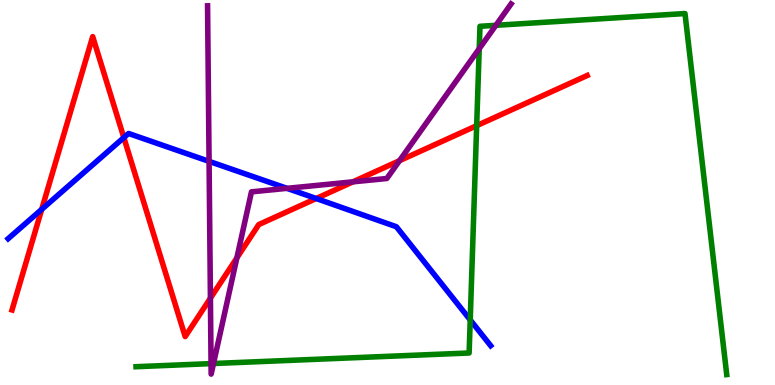[{'lines': ['blue', 'red'], 'intersections': [{'x': 0.538, 'y': 4.56}, {'x': 1.6, 'y': 6.43}, {'x': 4.08, 'y': 4.84}]}, {'lines': ['green', 'red'], 'intersections': [{'x': 6.15, 'y': 6.74}]}, {'lines': ['purple', 'red'], 'intersections': [{'x': 2.71, 'y': 2.26}, {'x': 3.06, 'y': 3.3}, {'x': 4.55, 'y': 5.28}, {'x': 5.15, 'y': 5.83}]}, {'lines': ['blue', 'green'], 'intersections': [{'x': 6.07, 'y': 1.69}]}, {'lines': ['blue', 'purple'], 'intersections': [{'x': 2.7, 'y': 5.81}, {'x': 3.7, 'y': 5.11}]}, {'lines': ['green', 'purple'], 'intersections': [{'x': 2.72, 'y': 0.555}, {'x': 2.75, 'y': 0.558}, {'x': 6.18, 'y': 8.73}, {'x': 6.4, 'y': 9.34}]}]